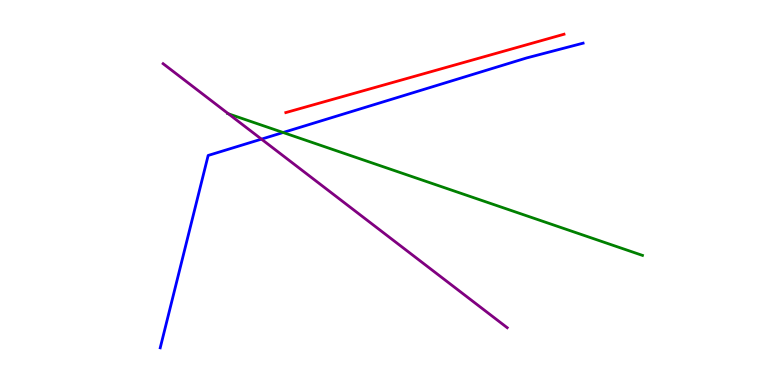[{'lines': ['blue', 'red'], 'intersections': []}, {'lines': ['green', 'red'], 'intersections': []}, {'lines': ['purple', 'red'], 'intersections': []}, {'lines': ['blue', 'green'], 'intersections': [{'x': 3.65, 'y': 6.56}]}, {'lines': ['blue', 'purple'], 'intersections': [{'x': 3.37, 'y': 6.39}]}, {'lines': ['green', 'purple'], 'intersections': [{'x': 2.95, 'y': 7.04}]}]